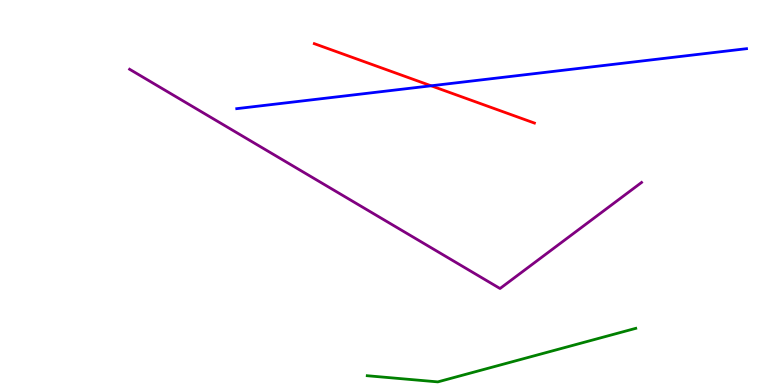[{'lines': ['blue', 'red'], 'intersections': [{'x': 5.56, 'y': 7.77}]}, {'lines': ['green', 'red'], 'intersections': []}, {'lines': ['purple', 'red'], 'intersections': []}, {'lines': ['blue', 'green'], 'intersections': []}, {'lines': ['blue', 'purple'], 'intersections': []}, {'lines': ['green', 'purple'], 'intersections': []}]